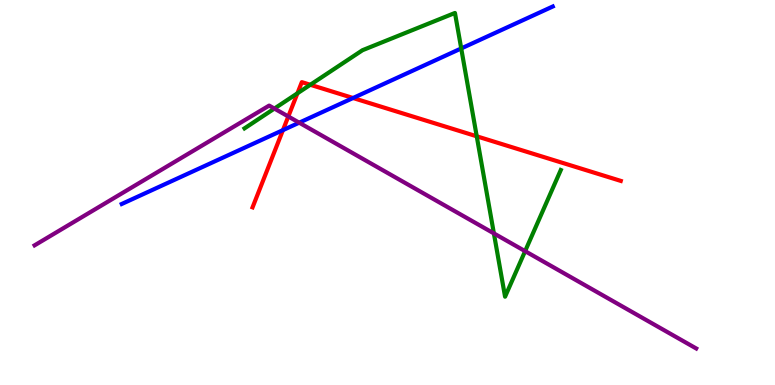[{'lines': ['blue', 'red'], 'intersections': [{'x': 3.65, 'y': 6.62}, {'x': 4.56, 'y': 7.45}]}, {'lines': ['green', 'red'], 'intersections': [{'x': 3.84, 'y': 7.58}, {'x': 4.0, 'y': 7.8}, {'x': 6.15, 'y': 6.46}]}, {'lines': ['purple', 'red'], 'intersections': [{'x': 3.72, 'y': 6.97}]}, {'lines': ['blue', 'green'], 'intersections': [{'x': 5.95, 'y': 8.74}]}, {'lines': ['blue', 'purple'], 'intersections': [{'x': 3.86, 'y': 6.81}]}, {'lines': ['green', 'purple'], 'intersections': [{'x': 3.54, 'y': 7.18}, {'x': 6.37, 'y': 3.94}, {'x': 6.78, 'y': 3.48}]}]